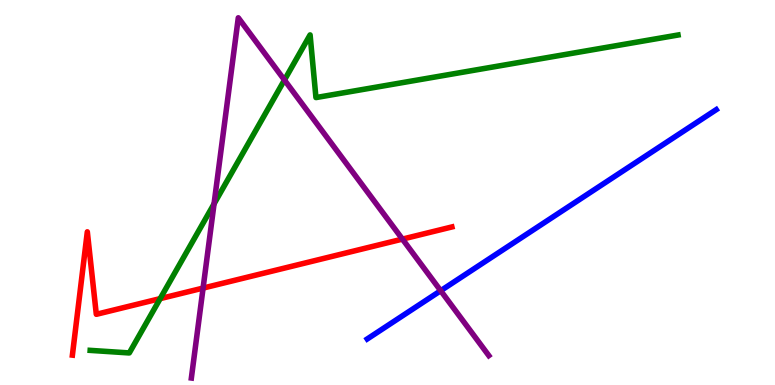[{'lines': ['blue', 'red'], 'intersections': []}, {'lines': ['green', 'red'], 'intersections': [{'x': 2.07, 'y': 2.24}]}, {'lines': ['purple', 'red'], 'intersections': [{'x': 2.62, 'y': 2.52}, {'x': 5.19, 'y': 3.79}]}, {'lines': ['blue', 'green'], 'intersections': []}, {'lines': ['blue', 'purple'], 'intersections': [{'x': 5.69, 'y': 2.45}]}, {'lines': ['green', 'purple'], 'intersections': [{'x': 2.76, 'y': 4.71}, {'x': 3.67, 'y': 7.92}]}]